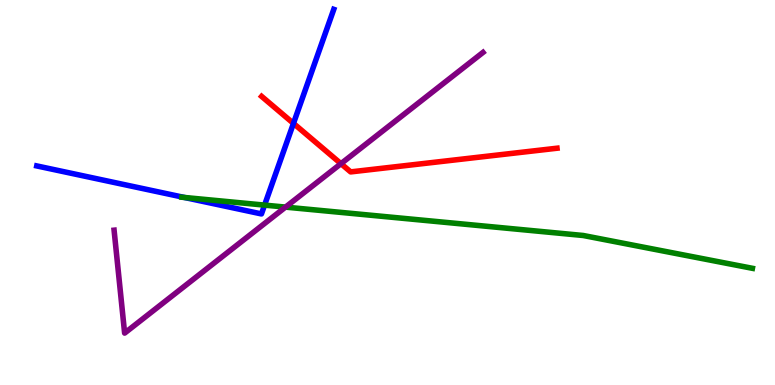[{'lines': ['blue', 'red'], 'intersections': [{'x': 3.79, 'y': 6.79}]}, {'lines': ['green', 'red'], 'intersections': []}, {'lines': ['purple', 'red'], 'intersections': [{'x': 4.4, 'y': 5.75}]}, {'lines': ['blue', 'green'], 'intersections': [{'x': 2.38, 'y': 4.87}, {'x': 3.41, 'y': 4.67}]}, {'lines': ['blue', 'purple'], 'intersections': []}, {'lines': ['green', 'purple'], 'intersections': [{'x': 3.68, 'y': 4.62}]}]